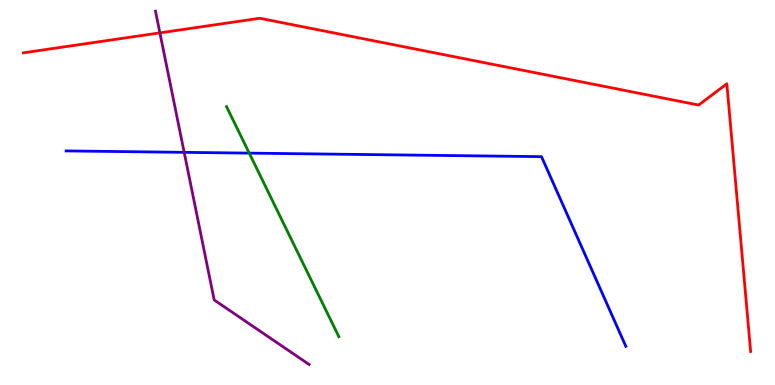[{'lines': ['blue', 'red'], 'intersections': []}, {'lines': ['green', 'red'], 'intersections': []}, {'lines': ['purple', 'red'], 'intersections': [{'x': 2.06, 'y': 9.15}]}, {'lines': ['blue', 'green'], 'intersections': [{'x': 3.22, 'y': 6.02}]}, {'lines': ['blue', 'purple'], 'intersections': [{'x': 2.38, 'y': 6.04}]}, {'lines': ['green', 'purple'], 'intersections': []}]